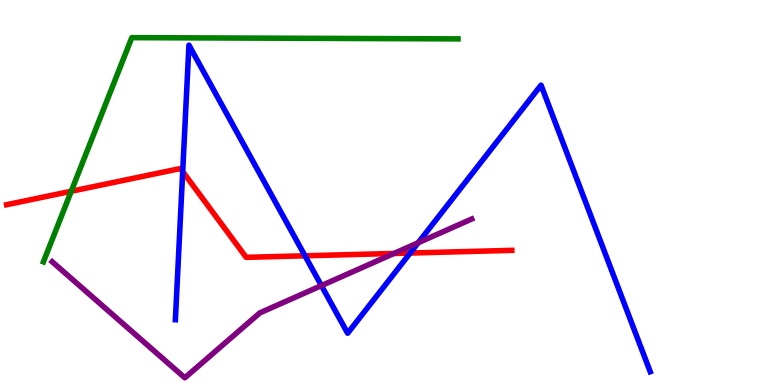[{'lines': ['blue', 'red'], 'intersections': [{'x': 2.36, 'y': 5.54}, {'x': 3.94, 'y': 3.36}, {'x': 5.29, 'y': 3.43}]}, {'lines': ['green', 'red'], 'intersections': [{'x': 0.919, 'y': 5.03}]}, {'lines': ['purple', 'red'], 'intersections': [{'x': 5.08, 'y': 3.42}]}, {'lines': ['blue', 'green'], 'intersections': []}, {'lines': ['blue', 'purple'], 'intersections': [{'x': 4.15, 'y': 2.58}, {'x': 5.4, 'y': 3.7}]}, {'lines': ['green', 'purple'], 'intersections': []}]